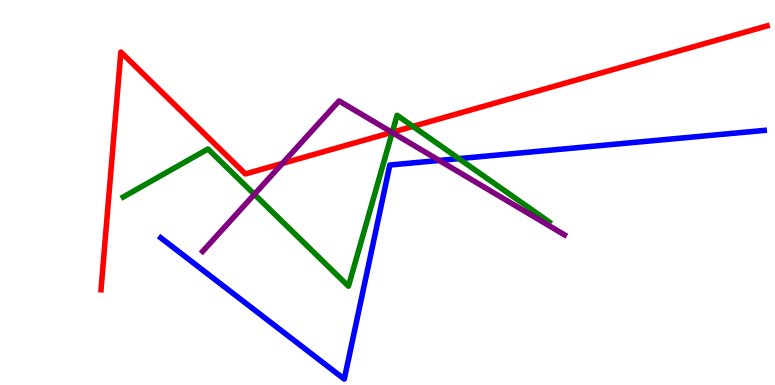[{'lines': ['blue', 'red'], 'intersections': []}, {'lines': ['green', 'red'], 'intersections': [{'x': 5.06, 'y': 6.57}, {'x': 5.33, 'y': 6.72}]}, {'lines': ['purple', 'red'], 'intersections': [{'x': 3.64, 'y': 5.76}, {'x': 5.06, 'y': 6.56}]}, {'lines': ['blue', 'green'], 'intersections': [{'x': 5.92, 'y': 5.88}]}, {'lines': ['blue', 'purple'], 'intersections': [{'x': 5.67, 'y': 5.83}]}, {'lines': ['green', 'purple'], 'intersections': [{'x': 3.28, 'y': 4.95}, {'x': 5.06, 'y': 6.56}]}]